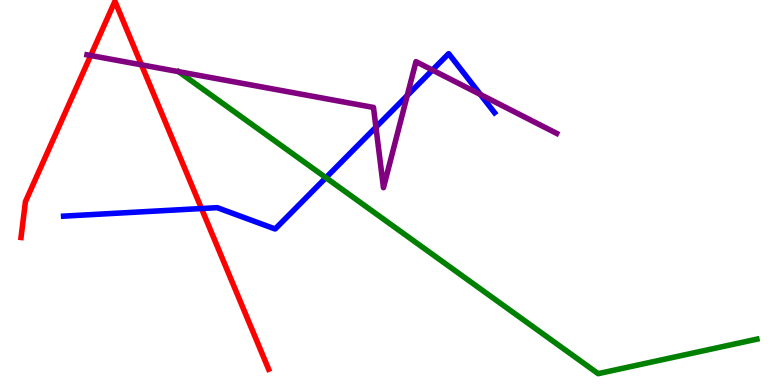[{'lines': ['blue', 'red'], 'intersections': [{'x': 2.6, 'y': 4.58}]}, {'lines': ['green', 'red'], 'intersections': []}, {'lines': ['purple', 'red'], 'intersections': [{'x': 1.17, 'y': 8.56}, {'x': 1.83, 'y': 8.32}]}, {'lines': ['blue', 'green'], 'intersections': [{'x': 4.21, 'y': 5.38}]}, {'lines': ['blue', 'purple'], 'intersections': [{'x': 4.85, 'y': 6.7}, {'x': 5.25, 'y': 7.52}, {'x': 5.58, 'y': 8.18}, {'x': 6.2, 'y': 7.55}]}, {'lines': ['green', 'purple'], 'intersections': []}]